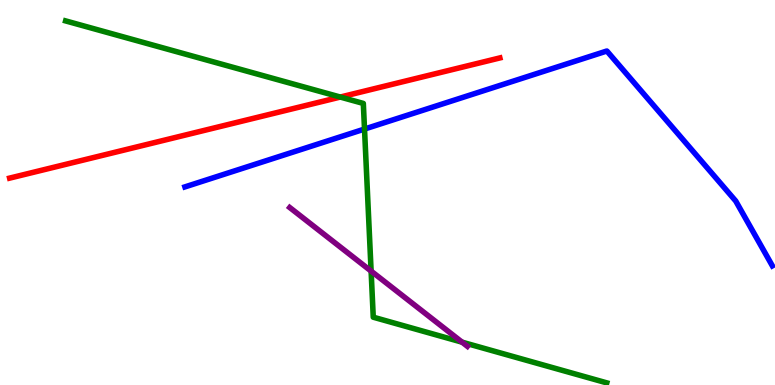[{'lines': ['blue', 'red'], 'intersections': []}, {'lines': ['green', 'red'], 'intersections': [{'x': 4.39, 'y': 7.48}]}, {'lines': ['purple', 'red'], 'intersections': []}, {'lines': ['blue', 'green'], 'intersections': [{'x': 4.7, 'y': 6.65}]}, {'lines': ['blue', 'purple'], 'intersections': []}, {'lines': ['green', 'purple'], 'intersections': [{'x': 4.79, 'y': 2.96}, {'x': 5.96, 'y': 1.11}]}]